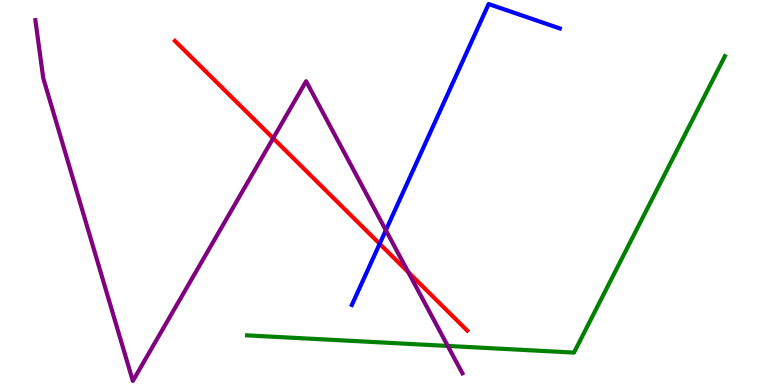[{'lines': ['blue', 'red'], 'intersections': [{'x': 4.9, 'y': 3.67}]}, {'lines': ['green', 'red'], 'intersections': []}, {'lines': ['purple', 'red'], 'intersections': [{'x': 3.52, 'y': 6.41}, {'x': 5.27, 'y': 2.93}]}, {'lines': ['blue', 'green'], 'intersections': []}, {'lines': ['blue', 'purple'], 'intersections': [{'x': 4.98, 'y': 4.02}]}, {'lines': ['green', 'purple'], 'intersections': [{'x': 5.78, 'y': 1.01}]}]